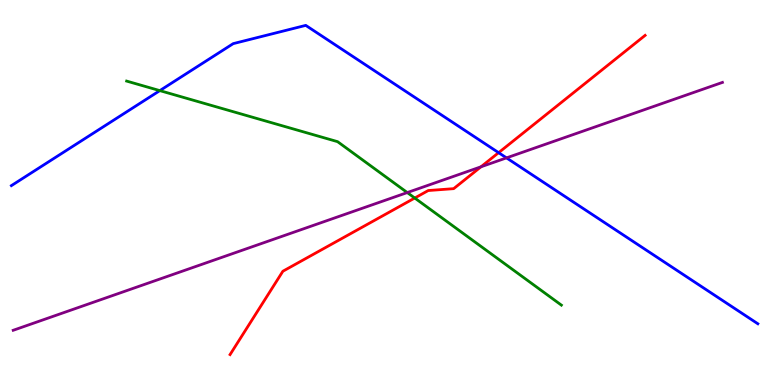[{'lines': ['blue', 'red'], 'intersections': [{'x': 6.43, 'y': 6.03}]}, {'lines': ['green', 'red'], 'intersections': [{'x': 5.35, 'y': 4.86}]}, {'lines': ['purple', 'red'], 'intersections': [{'x': 6.21, 'y': 5.67}]}, {'lines': ['blue', 'green'], 'intersections': [{'x': 2.06, 'y': 7.65}]}, {'lines': ['blue', 'purple'], 'intersections': [{'x': 6.54, 'y': 5.9}]}, {'lines': ['green', 'purple'], 'intersections': [{'x': 5.26, 'y': 5.0}]}]